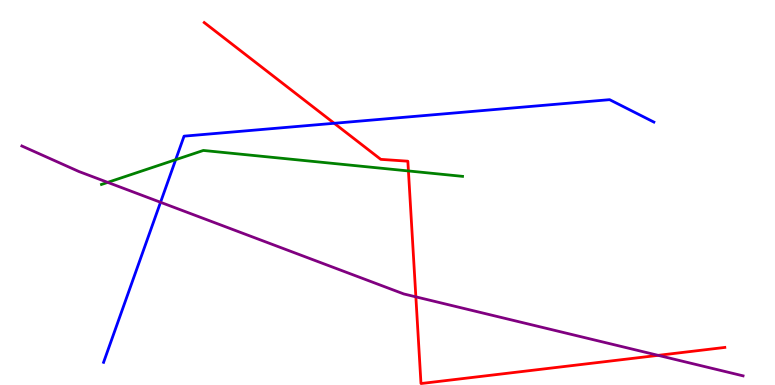[{'lines': ['blue', 'red'], 'intersections': [{'x': 4.31, 'y': 6.8}]}, {'lines': ['green', 'red'], 'intersections': [{'x': 5.27, 'y': 5.56}]}, {'lines': ['purple', 'red'], 'intersections': [{'x': 5.37, 'y': 2.29}, {'x': 8.49, 'y': 0.77}]}, {'lines': ['blue', 'green'], 'intersections': [{'x': 2.27, 'y': 5.85}]}, {'lines': ['blue', 'purple'], 'intersections': [{'x': 2.07, 'y': 4.75}]}, {'lines': ['green', 'purple'], 'intersections': [{'x': 1.39, 'y': 5.26}]}]